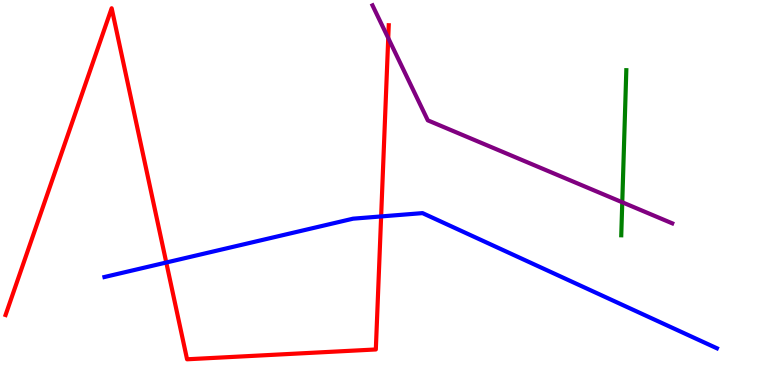[{'lines': ['blue', 'red'], 'intersections': [{'x': 2.15, 'y': 3.18}, {'x': 4.92, 'y': 4.38}]}, {'lines': ['green', 'red'], 'intersections': []}, {'lines': ['purple', 'red'], 'intersections': [{'x': 5.01, 'y': 9.01}]}, {'lines': ['blue', 'green'], 'intersections': []}, {'lines': ['blue', 'purple'], 'intersections': []}, {'lines': ['green', 'purple'], 'intersections': [{'x': 8.03, 'y': 4.75}]}]